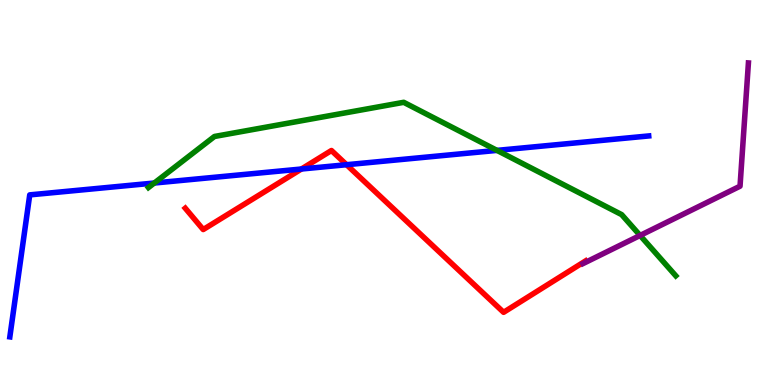[{'lines': ['blue', 'red'], 'intersections': [{'x': 3.89, 'y': 5.61}, {'x': 4.47, 'y': 5.72}]}, {'lines': ['green', 'red'], 'intersections': []}, {'lines': ['purple', 'red'], 'intersections': []}, {'lines': ['blue', 'green'], 'intersections': [{'x': 1.99, 'y': 5.25}, {'x': 6.41, 'y': 6.09}]}, {'lines': ['blue', 'purple'], 'intersections': []}, {'lines': ['green', 'purple'], 'intersections': [{'x': 8.26, 'y': 3.88}]}]